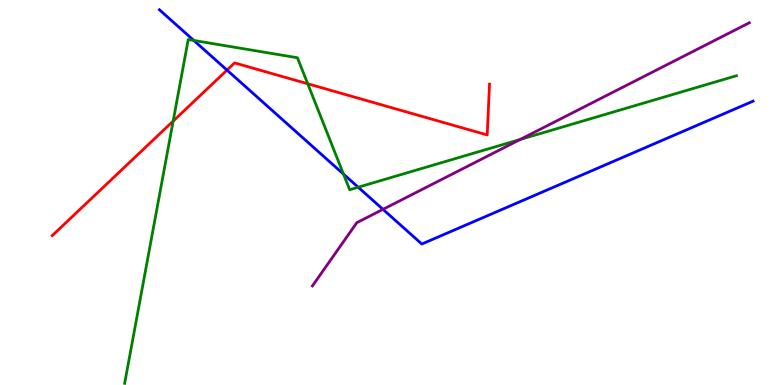[{'lines': ['blue', 'red'], 'intersections': [{'x': 2.93, 'y': 8.18}]}, {'lines': ['green', 'red'], 'intersections': [{'x': 2.23, 'y': 6.85}, {'x': 3.97, 'y': 7.82}]}, {'lines': ['purple', 'red'], 'intersections': []}, {'lines': ['blue', 'green'], 'intersections': [{'x': 2.5, 'y': 8.95}, {'x': 4.43, 'y': 5.48}, {'x': 4.62, 'y': 5.14}]}, {'lines': ['blue', 'purple'], 'intersections': [{'x': 4.94, 'y': 4.56}]}, {'lines': ['green', 'purple'], 'intersections': [{'x': 6.71, 'y': 6.38}]}]